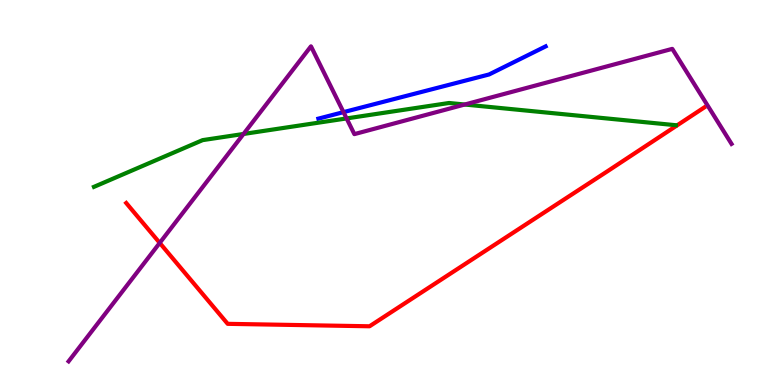[{'lines': ['blue', 'red'], 'intersections': []}, {'lines': ['green', 'red'], 'intersections': []}, {'lines': ['purple', 'red'], 'intersections': [{'x': 2.06, 'y': 3.69}]}, {'lines': ['blue', 'green'], 'intersections': []}, {'lines': ['blue', 'purple'], 'intersections': [{'x': 4.43, 'y': 7.09}]}, {'lines': ['green', 'purple'], 'intersections': [{'x': 3.14, 'y': 6.52}, {'x': 4.47, 'y': 6.92}, {'x': 6.0, 'y': 7.29}]}]